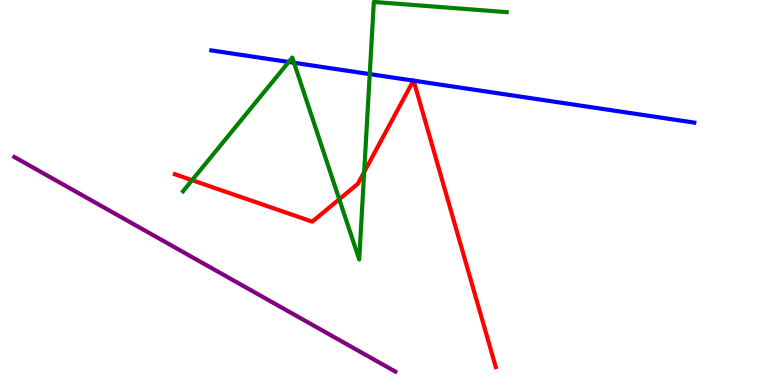[{'lines': ['blue', 'red'], 'intersections': [{'x': 5.33, 'y': 7.91}, {'x': 5.34, 'y': 7.9}]}, {'lines': ['green', 'red'], 'intersections': [{'x': 2.48, 'y': 5.32}, {'x': 4.38, 'y': 4.82}, {'x': 4.7, 'y': 5.53}]}, {'lines': ['purple', 'red'], 'intersections': []}, {'lines': ['blue', 'green'], 'intersections': [{'x': 3.73, 'y': 8.39}, {'x': 3.79, 'y': 8.37}, {'x': 4.77, 'y': 8.08}]}, {'lines': ['blue', 'purple'], 'intersections': []}, {'lines': ['green', 'purple'], 'intersections': []}]